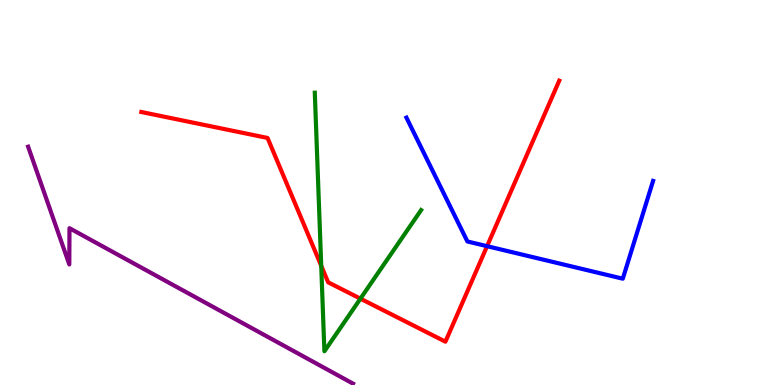[{'lines': ['blue', 'red'], 'intersections': [{'x': 6.28, 'y': 3.61}]}, {'lines': ['green', 'red'], 'intersections': [{'x': 4.14, 'y': 3.1}, {'x': 4.65, 'y': 2.24}]}, {'lines': ['purple', 'red'], 'intersections': []}, {'lines': ['blue', 'green'], 'intersections': []}, {'lines': ['blue', 'purple'], 'intersections': []}, {'lines': ['green', 'purple'], 'intersections': []}]